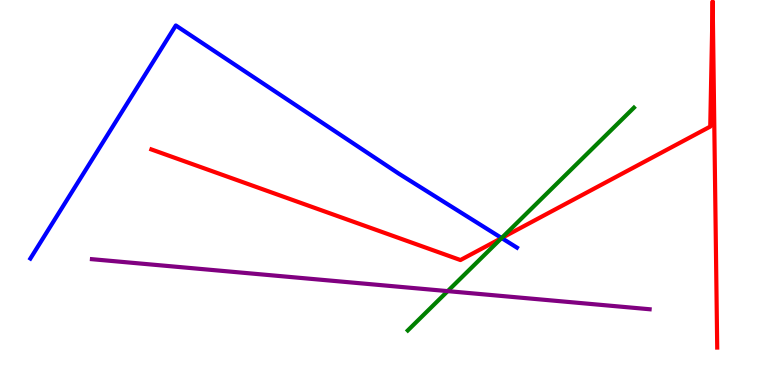[{'lines': ['blue', 'red'], 'intersections': [{'x': 6.47, 'y': 3.82}]}, {'lines': ['green', 'red'], 'intersections': [{'x': 6.47, 'y': 3.82}]}, {'lines': ['purple', 'red'], 'intersections': []}, {'lines': ['blue', 'green'], 'intersections': [{'x': 6.47, 'y': 3.82}]}, {'lines': ['blue', 'purple'], 'intersections': []}, {'lines': ['green', 'purple'], 'intersections': [{'x': 5.78, 'y': 2.44}]}]